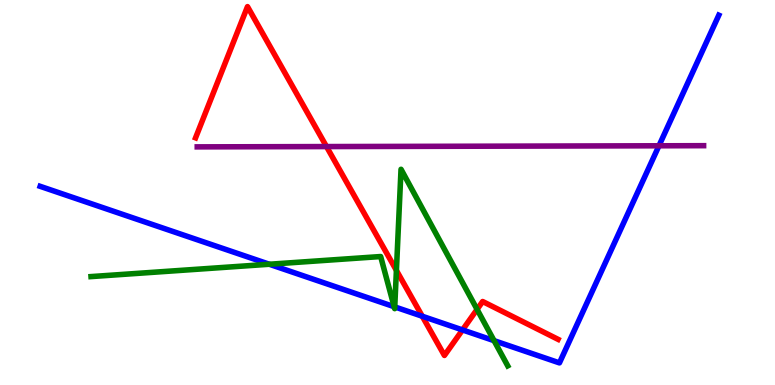[{'lines': ['blue', 'red'], 'intersections': [{'x': 5.45, 'y': 1.79}, {'x': 5.97, 'y': 1.43}]}, {'lines': ['green', 'red'], 'intersections': [{'x': 5.11, 'y': 2.98}, {'x': 6.16, 'y': 1.96}]}, {'lines': ['purple', 'red'], 'intersections': [{'x': 4.21, 'y': 6.19}]}, {'lines': ['blue', 'green'], 'intersections': [{'x': 3.48, 'y': 3.14}, {'x': 5.09, 'y': 2.03}, {'x': 5.09, 'y': 2.03}, {'x': 6.38, 'y': 1.15}]}, {'lines': ['blue', 'purple'], 'intersections': [{'x': 8.5, 'y': 6.21}]}, {'lines': ['green', 'purple'], 'intersections': []}]